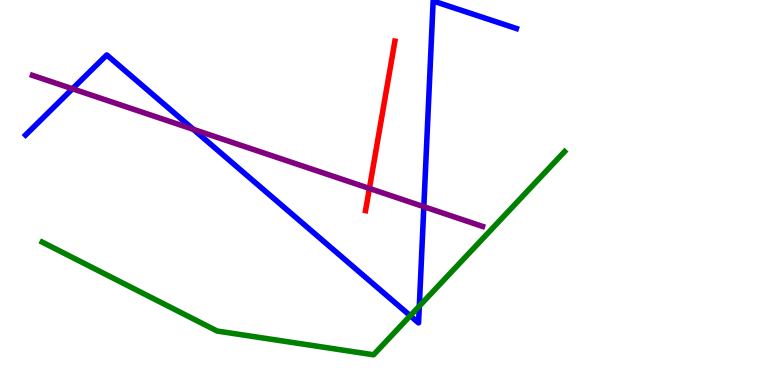[{'lines': ['blue', 'red'], 'intersections': []}, {'lines': ['green', 'red'], 'intersections': []}, {'lines': ['purple', 'red'], 'intersections': [{'x': 4.77, 'y': 5.11}]}, {'lines': ['blue', 'green'], 'intersections': [{'x': 5.29, 'y': 1.8}, {'x': 5.41, 'y': 2.05}]}, {'lines': ['blue', 'purple'], 'intersections': [{'x': 0.935, 'y': 7.69}, {'x': 2.49, 'y': 6.64}, {'x': 5.47, 'y': 4.63}]}, {'lines': ['green', 'purple'], 'intersections': []}]